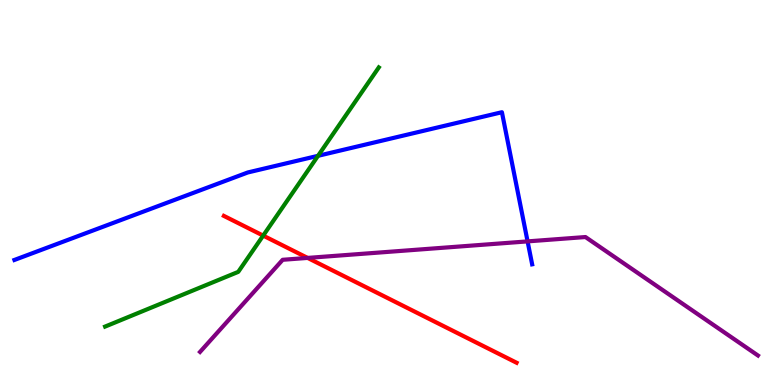[{'lines': ['blue', 'red'], 'intersections': []}, {'lines': ['green', 'red'], 'intersections': [{'x': 3.4, 'y': 3.88}]}, {'lines': ['purple', 'red'], 'intersections': [{'x': 3.97, 'y': 3.3}]}, {'lines': ['blue', 'green'], 'intersections': [{'x': 4.1, 'y': 5.95}]}, {'lines': ['blue', 'purple'], 'intersections': [{'x': 6.81, 'y': 3.73}]}, {'lines': ['green', 'purple'], 'intersections': []}]